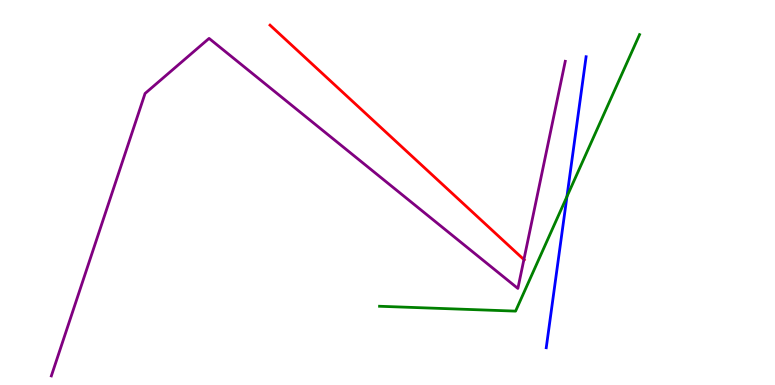[{'lines': ['blue', 'red'], 'intersections': []}, {'lines': ['green', 'red'], 'intersections': []}, {'lines': ['purple', 'red'], 'intersections': [{'x': 6.76, 'y': 3.26}]}, {'lines': ['blue', 'green'], 'intersections': [{'x': 7.32, 'y': 4.89}]}, {'lines': ['blue', 'purple'], 'intersections': []}, {'lines': ['green', 'purple'], 'intersections': []}]